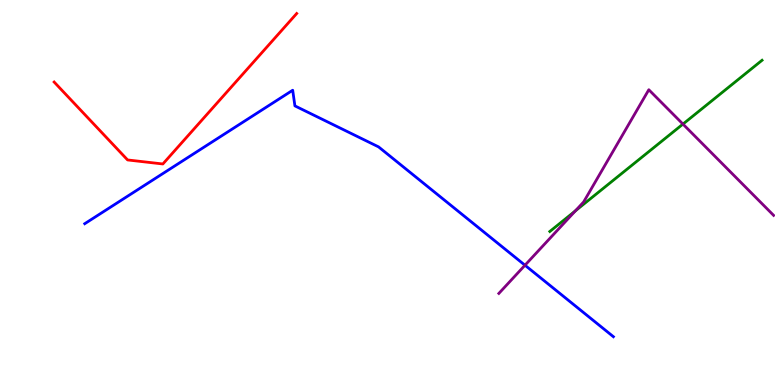[{'lines': ['blue', 'red'], 'intersections': []}, {'lines': ['green', 'red'], 'intersections': []}, {'lines': ['purple', 'red'], 'intersections': []}, {'lines': ['blue', 'green'], 'intersections': []}, {'lines': ['blue', 'purple'], 'intersections': [{'x': 6.77, 'y': 3.11}]}, {'lines': ['green', 'purple'], 'intersections': [{'x': 7.42, 'y': 4.52}, {'x': 8.81, 'y': 6.78}]}]